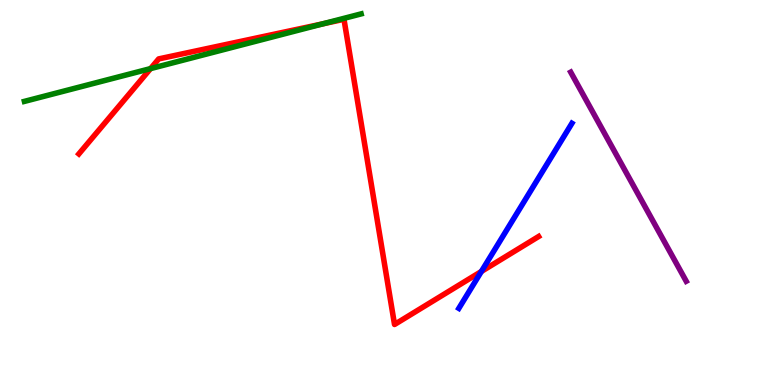[{'lines': ['blue', 'red'], 'intersections': [{'x': 6.21, 'y': 2.95}]}, {'lines': ['green', 'red'], 'intersections': [{'x': 1.94, 'y': 8.22}, {'x': 4.17, 'y': 9.38}]}, {'lines': ['purple', 'red'], 'intersections': []}, {'lines': ['blue', 'green'], 'intersections': []}, {'lines': ['blue', 'purple'], 'intersections': []}, {'lines': ['green', 'purple'], 'intersections': []}]